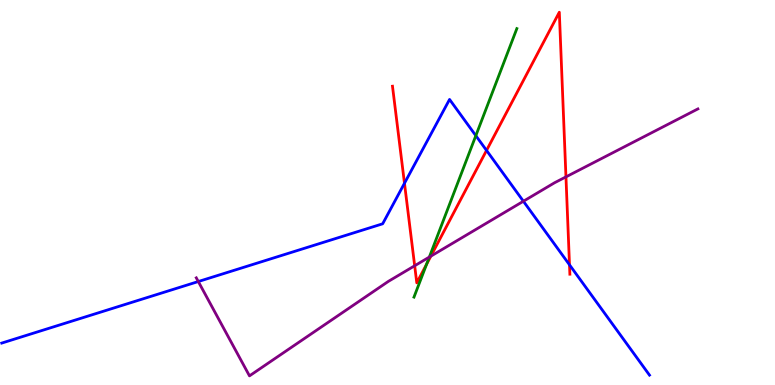[{'lines': ['blue', 'red'], 'intersections': [{'x': 5.22, 'y': 5.24}, {'x': 6.28, 'y': 6.09}, {'x': 7.35, 'y': 3.12}]}, {'lines': ['green', 'red'], 'intersections': [{'x': 5.5, 'y': 3.14}]}, {'lines': ['purple', 'red'], 'intersections': [{'x': 5.35, 'y': 3.1}, {'x': 5.56, 'y': 3.35}, {'x': 7.3, 'y': 5.41}]}, {'lines': ['blue', 'green'], 'intersections': [{'x': 6.14, 'y': 6.48}]}, {'lines': ['blue', 'purple'], 'intersections': [{'x': 2.56, 'y': 2.69}, {'x': 6.75, 'y': 4.77}]}, {'lines': ['green', 'purple'], 'intersections': [{'x': 5.54, 'y': 3.32}]}]